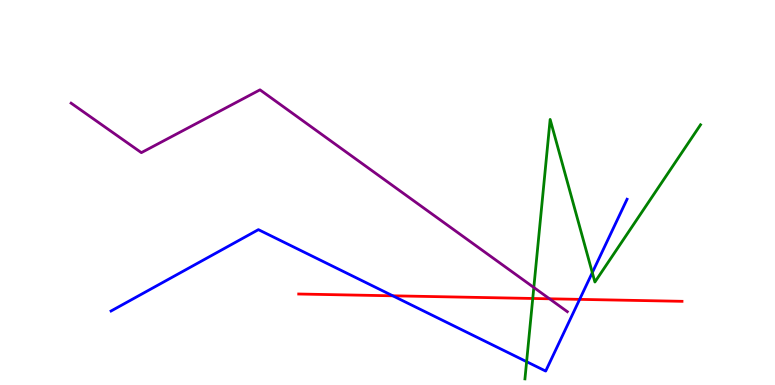[{'lines': ['blue', 'red'], 'intersections': [{'x': 5.07, 'y': 2.32}, {'x': 7.48, 'y': 2.22}]}, {'lines': ['green', 'red'], 'intersections': [{'x': 6.87, 'y': 2.25}]}, {'lines': ['purple', 'red'], 'intersections': [{'x': 7.09, 'y': 2.24}]}, {'lines': ['blue', 'green'], 'intersections': [{'x': 6.79, 'y': 0.606}, {'x': 7.64, 'y': 2.92}]}, {'lines': ['blue', 'purple'], 'intersections': []}, {'lines': ['green', 'purple'], 'intersections': [{'x': 6.89, 'y': 2.53}]}]